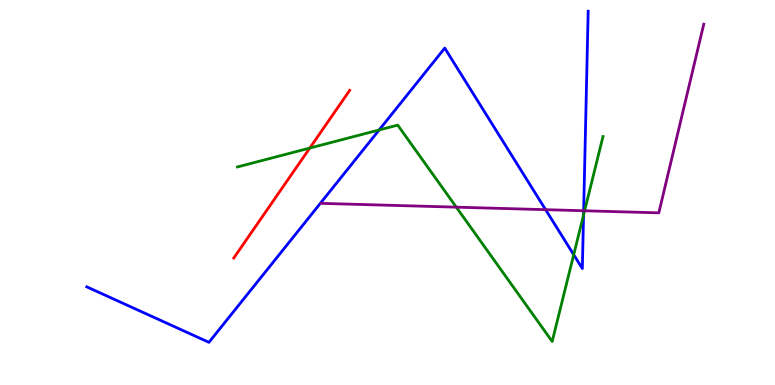[{'lines': ['blue', 'red'], 'intersections': []}, {'lines': ['green', 'red'], 'intersections': [{'x': 4.0, 'y': 6.15}]}, {'lines': ['purple', 'red'], 'intersections': []}, {'lines': ['blue', 'green'], 'intersections': [{'x': 4.89, 'y': 6.62}, {'x': 7.4, 'y': 3.38}, {'x': 7.53, 'y': 4.42}]}, {'lines': ['blue', 'purple'], 'intersections': [{'x': 7.04, 'y': 4.55}, {'x': 7.53, 'y': 4.53}]}, {'lines': ['green', 'purple'], 'intersections': [{'x': 5.89, 'y': 4.62}, {'x': 7.54, 'y': 4.53}]}]